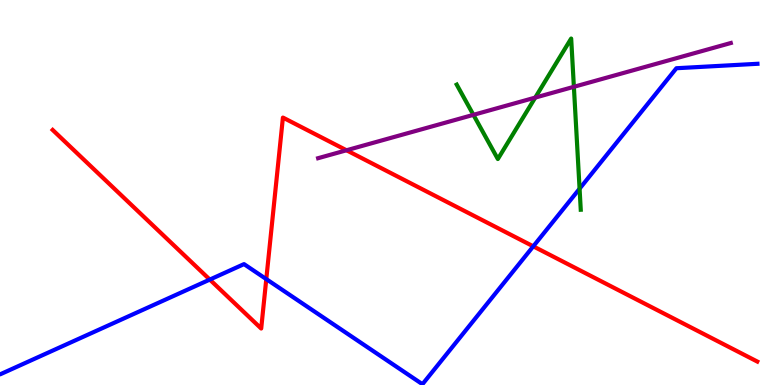[{'lines': ['blue', 'red'], 'intersections': [{'x': 2.71, 'y': 2.74}, {'x': 3.44, 'y': 2.75}, {'x': 6.88, 'y': 3.6}]}, {'lines': ['green', 'red'], 'intersections': []}, {'lines': ['purple', 'red'], 'intersections': [{'x': 4.47, 'y': 6.1}]}, {'lines': ['blue', 'green'], 'intersections': [{'x': 7.48, 'y': 5.1}]}, {'lines': ['blue', 'purple'], 'intersections': []}, {'lines': ['green', 'purple'], 'intersections': [{'x': 6.11, 'y': 7.02}, {'x': 6.91, 'y': 7.47}, {'x': 7.4, 'y': 7.75}]}]